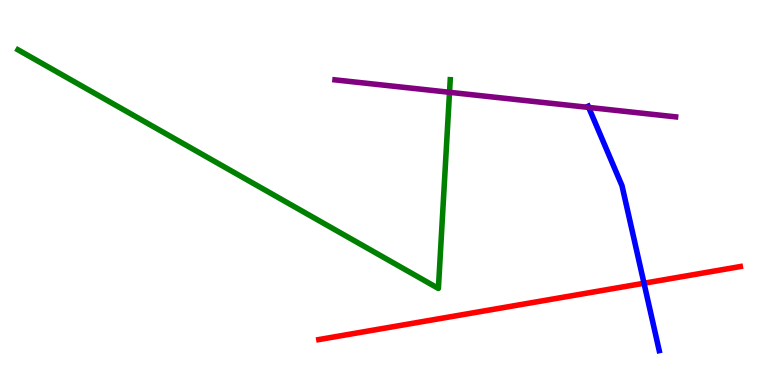[{'lines': ['blue', 'red'], 'intersections': [{'x': 8.31, 'y': 2.64}]}, {'lines': ['green', 'red'], 'intersections': []}, {'lines': ['purple', 'red'], 'intersections': []}, {'lines': ['blue', 'green'], 'intersections': []}, {'lines': ['blue', 'purple'], 'intersections': [{'x': 7.6, 'y': 7.21}]}, {'lines': ['green', 'purple'], 'intersections': [{'x': 5.8, 'y': 7.6}]}]